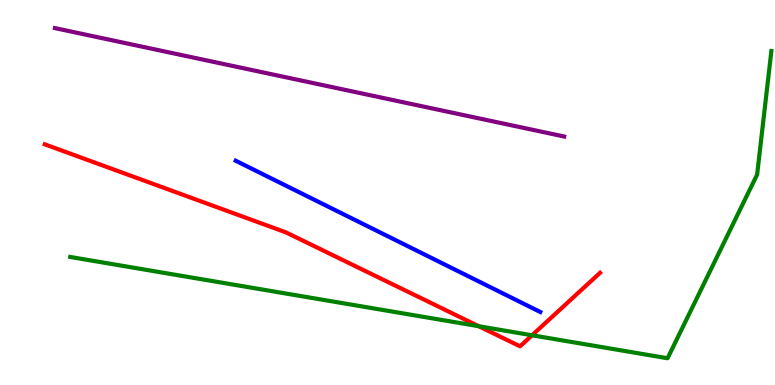[{'lines': ['blue', 'red'], 'intersections': []}, {'lines': ['green', 'red'], 'intersections': [{'x': 6.18, 'y': 1.53}, {'x': 6.87, 'y': 1.29}]}, {'lines': ['purple', 'red'], 'intersections': []}, {'lines': ['blue', 'green'], 'intersections': []}, {'lines': ['blue', 'purple'], 'intersections': []}, {'lines': ['green', 'purple'], 'intersections': []}]